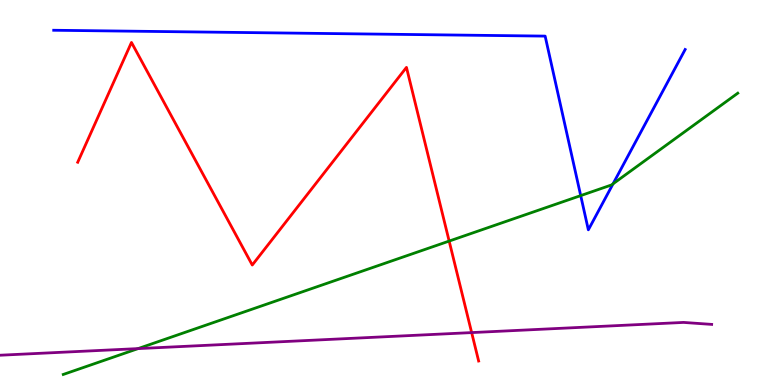[{'lines': ['blue', 'red'], 'intersections': []}, {'lines': ['green', 'red'], 'intersections': [{'x': 5.8, 'y': 3.74}]}, {'lines': ['purple', 'red'], 'intersections': [{'x': 6.09, 'y': 1.36}]}, {'lines': ['blue', 'green'], 'intersections': [{'x': 7.49, 'y': 4.92}, {'x': 7.91, 'y': 5.23}]}, {'lines': ['blue', 'purple'], 'intersections': []}, {'lines': ['green', 'purple'], 'intersections': [{'x': 1.78, 'y': 0.945}]}]